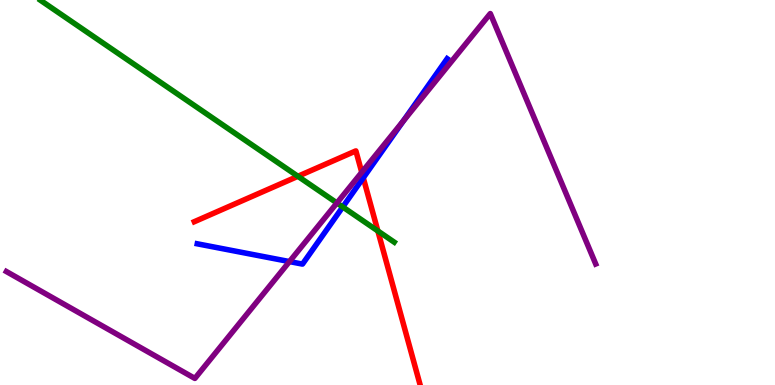[{'lines': ['blue', 'red'], 'intersections': [{'x': 4.69, 'y': 5.38}]}, {'lines': ['green', 'red'], 'intersections': [{'x': 3.84, 'y': 5.42}, {'x': 4.88, 'y': 4.0}]}, {'lines': ['purple', 'red'], 'intersections': [{'x': 4.67, 'y': 5.52}]}, {'lines': ['blue', 'green'], 'intersections': [{'x': 4.42, 'y': 4.62}]}, {'lines': ['blue', 'purple'], 'intersections': [{'x': 3.74, 'y': 3.21}, {'x': 5.2, 'y': 6.85}]}, {'lines': ['green', 'purple'], 'intersections': [{'x': 4.35, 'y': 4.73}]}]